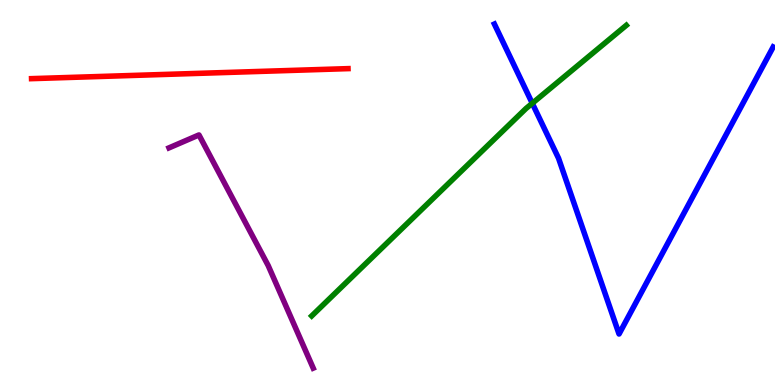[{'lines': ['blue', 'red'], 'intersections': []}, {'lines': ['green', 'red'], 'intersections': []}, {'lines': ['purple', 'red'], 'intersections': []}, {'lines': ['blue', 'green'], 'intersections': [{'x': 6.87, 'y': 7.32}]}, {'lines': ['blue', 'purple'], 'intersections': []}, {'lines': ['green', 'purple'], 'intersections': []}]